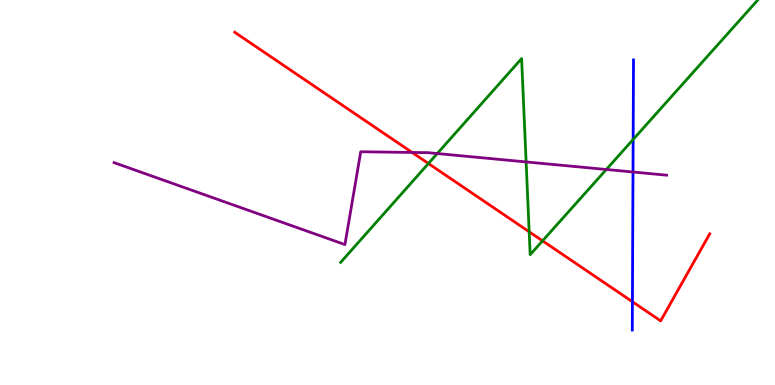[{'lines': ['blue', 'red'], 'intersections': [{'x': 8.16, 'y': 2.16}]}, {'lines': ['green', 'red'], 'intersections': [{'x': 5.53, 'y': 5.75}, {'x': 6.83, 'y': 3.98}, {'x': 7.0, 'y': 3.74}]}, {'lines': ['purple', 'red'], 'intersections': [{'x': 5.32, 'y': 6.04}]}, {'lines': ['blue', 'green'], 'intersections': [{'x': 8.17, 'y': 6.38}]}, {'lines': ['blue', 'purple'], 'intersections': [{'x': 8.17, 'y': 5.53}]}, {'lines': ['green', 'purple'], 'intersections': [{'x': 5.64, 'y': 6.01}, {'x': 6.79, 'y': 5.79}, {'x': 7.82, 'y': 5.6}]}]